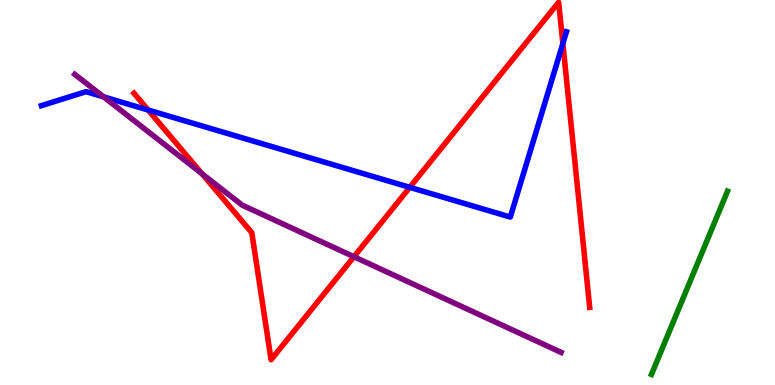[{'lines': ['blue', 'red'], 'intersections': [{'x': 1.91, 'y': 7.14}, {'x': 5.29, 'y': 5.13}, {'x': 7.26, 'y': 8.87}]}, {'lines': ['green', 'red'], 'intersections': []}, {'lines': ['purple', 'red'], 'intersections': [{'x': 2.61, 'y': 5.49}, {'x': 4.57, 'y': 3.33}]}, {'lines': ['blue', 'green'], 'intersections': []}, {'lines': ['blue', 'purple'], 'intersections': [{'x': 1.34, 'y': 7.48}]}, {'lines': ['green', 'purple'], 'intersections': []}]